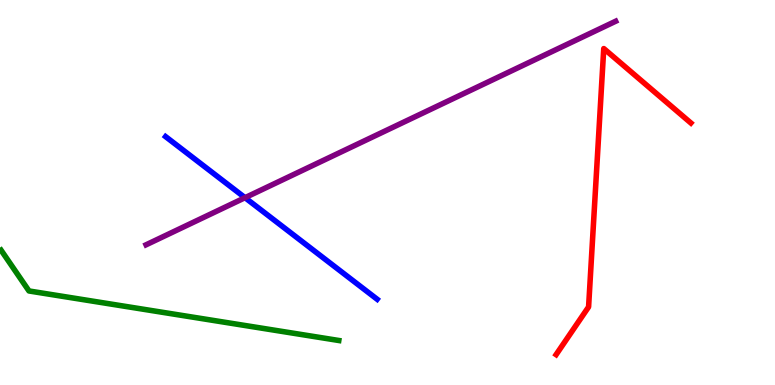[{'lines': ['blue', 'red'], 'intersections': []}, {'lines': ['green', 'red'], 'intersections': []}, {'lines': ['purple', 'red'], 'intersections': []}, {'lines': ['blue', 'green'], 'intersections': []}, {'lines': ['blue', 'purple'], 'intersections': [{'x': 3.16, 'y': 4.87}]}, {'lines': ['green', 'purple'], 'intersections': []}]